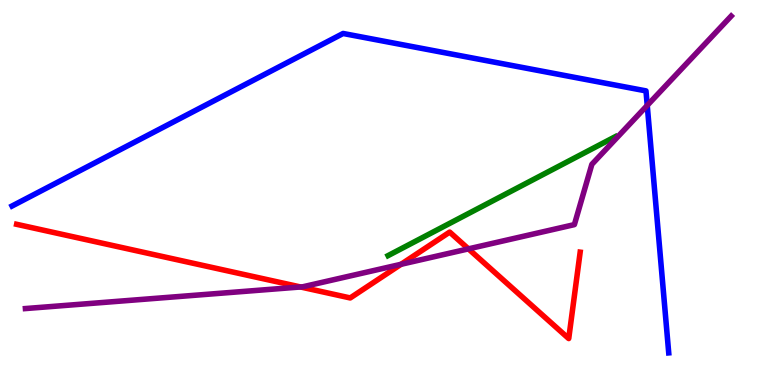[{'lines': ['blue', 'red'], 'intersections': []}, {'lines': ['green', 'red'], 'intersections': []}, {'lines': ['purple', 'red'], 'intersections': [{'x': 3.88, 'y': 2.55}, {'x': 5.17, 'y': 3.14}, {'x': 6.04, 'y': 3.54}]}, {'lines': ['blue', 'green'], 'intersections': []}, {'lines': ['blue', 'purple'], 'intersections': [{'x': 8.35, 'y': 7.26}]}, {'lines': ['green', 'purple'], 'intersections': []}]